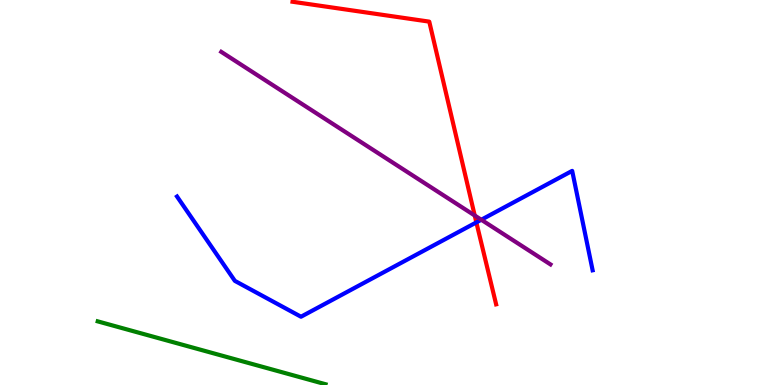[{'lines': ['blue', 'red'], 'intersections': [{'x': 6.15, 'y': 4.22}]}, {'lines': ['green', 'red'], 'intersections': []}, {'lines': ['purple', 'red'], 'intersections': [{'x': 6.13, 'y': 4.4}]}, {'lines': ['blue', 'green'], 'intersections': []}, {'lines': ['blue', 'purple'], 'intersections': [{'x': 6.21, 'y': 4.29}]}, {'lines': ['green', 'purple'], 'intersections': []}]